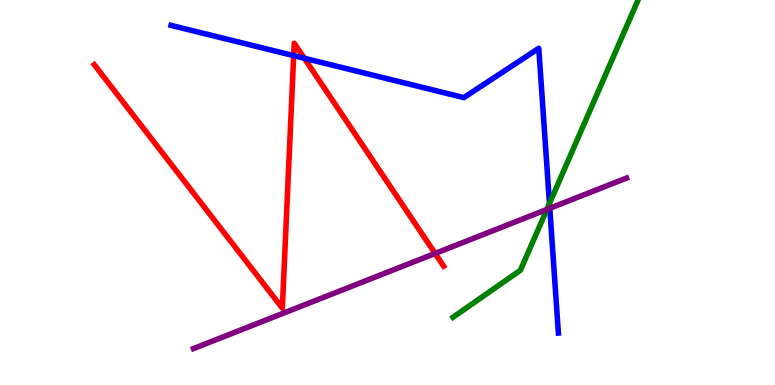[{'lines': ['blue', 'red'], 'intersections': [{'x': 3.79, 'y': 8.56}, {'x': 3.93, 'y': 8.49}]}, {'lines': ['green', 'red'], 'intersections': []}, {'lines': ['purple', 'red'], 'intersections': [{'x': 5.61, 'y': 3.42}]}, {'lines': ['blue', 'green'], 'intersections': [{'x': 7.09, 'y': 4.71}]}, {'lines': ['blue', 'purple'], 'intersections': [{'x': 7.09, 'y': 4.59}]}, {'lines': ['green', 'purple'], 'intersections': [{'x': 7.06, 'y': 4.56}]}]